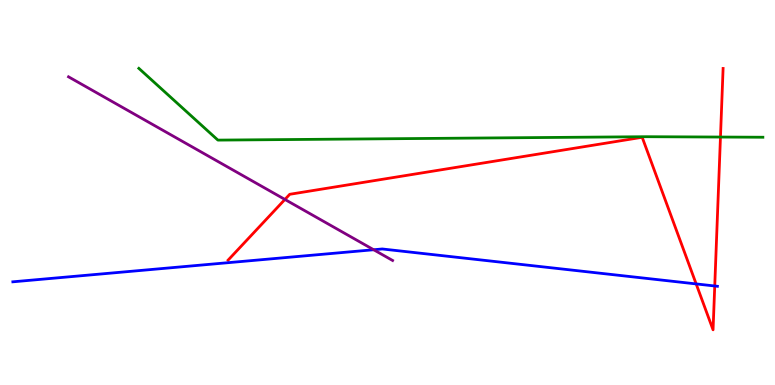[{'lines': ['blue', 'red'], 'intersections': [{'x': 8.98, 'y': 2.63}, {'x': 9.22, 'y': 2.57}]}, {'lines': ['green', 'red'], 'intersections': [{'x': 9.3, 'y': 6.44}]}, {'lines': ['purple', 'red'], 'intersections': [{'x': 3.68, 'y': 4.82}]}, {'lines': ['blue', 'green'], 'intersections': []}, {'lines': ['blue', 'purple'], 'intersections': [{'x': 4.82, 'y': 3.51}]}, {'lines': ['green', 'purple'], 'intersections': []}]